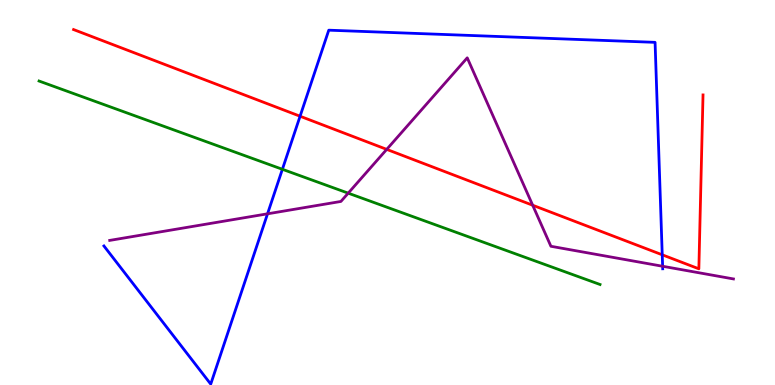[{'lines': ['blue', 'red'], 'intersections': [{'x': 3.87, 'y': 6.98}, {'x': 8.55, 'y': 3.38}]}, {'lines': ['green', 'red'], 'intersections': []}, {'lines': ['purple', 'red'], 'intersections': [{'x': 4.99, 'y': 6.12}, {'x': 6.87, 'y': 4.67}]}, {'lines': ['blue', 'green'], 'intersections': [{'x': 3.64, 'y': 5.6}]}, {'lines': ['blue', 'purple'], 'intersections': [{'x': 3.45, 'y': 4.45}, {'x': 8.55, 'y': 3.08}]}, {'lines': ['green', 'purple'], 'intersections': [{'x': 4.49, 'y': 4.98}]}]